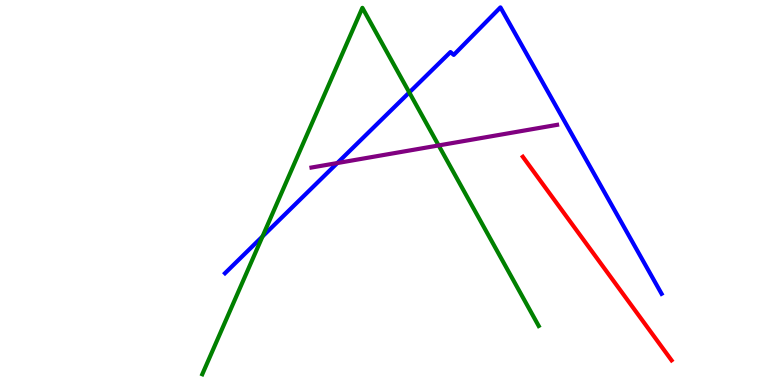[{'lines': ['blue', 'red'], 'intersections': []}, {'lines': ['green', 'red'], 'intersections': []}, {'lines': ['purple', 'red'], 'intersections': []}, {'lines': ['blue', 'green'], 'intersections': [{'x': 3.39, 'y': 3.86}, {'x': 5.28, 'y': 7.6}]}, {'lines': ['blue', 'purple'], 'intersections': [{'x': 4.35, 'y': 5.77}]}, {'lines': ['green', 'purple'], 'intersections': [{'x': 5.66, 'y': 6.22}]}]